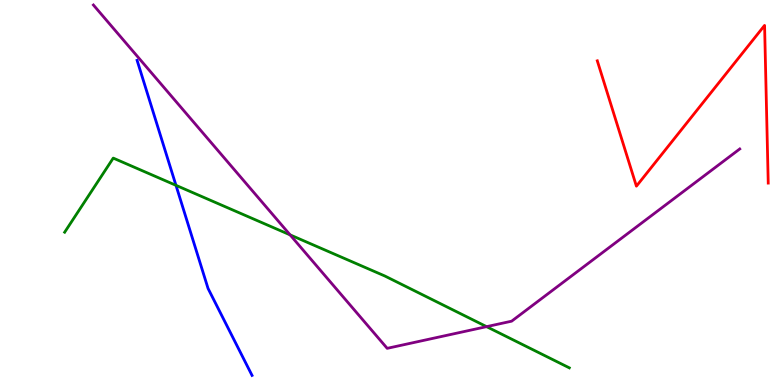[{'lines': ['blue', 'red'], 'intersections': []}, {'lines': ['green', 'red'], 'intersections': []}, {'lines': ['purple', 'red'], 'intersections': []}, {'lines': ['blue', 'green'], 'intersections': [{'x': 2.27, 'y': 5.19}]}, {'lines': ['blue', 'purple'], 'intersections': []}, {'lines': ['green', 'purple'], 'intersections': [{'x': 3.74, 'y': 3.9}, {'x': 6.28, 'y': 1.52}]}]